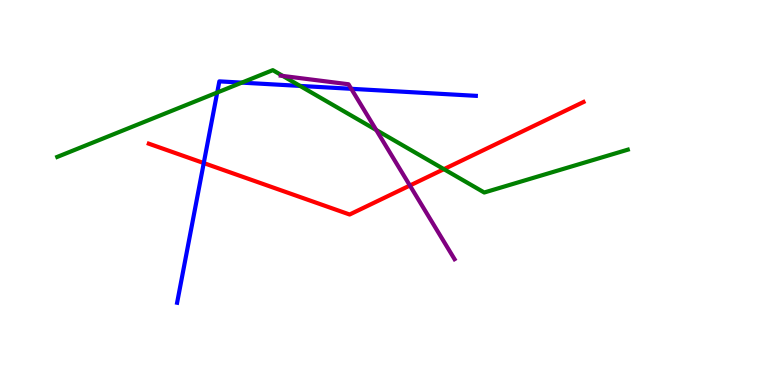[{'lines': ['blue', 'red'], 'intersections': [{'x': 2.63, 'y': 5.76}]}, {'lines': ['green', 'red'], 'intersections': [{'x': 5.73, 'y': 5.61}]}, {'lines': ['purple', 'red'], 'intersections': [{'x': 5.29, 'y': 5.18}]}, {'lines': ['blue', 'green'], 'intersections': [{'x': 2.8, 'y': 7.6}, {'x': 3.12, 'y': 7.85}, {'x': 3.87, 'y': 7.77}]}, {'lines': ['blue', 'purple'], 'intersections': [{'x': 4.53, 'y': 7.69}]}, {'lines': ['green', 'purple'], 'intersections': [{'x': 3.65, 'y': 8.03}, {'x': 4.85, 'y': 6.62}]}]